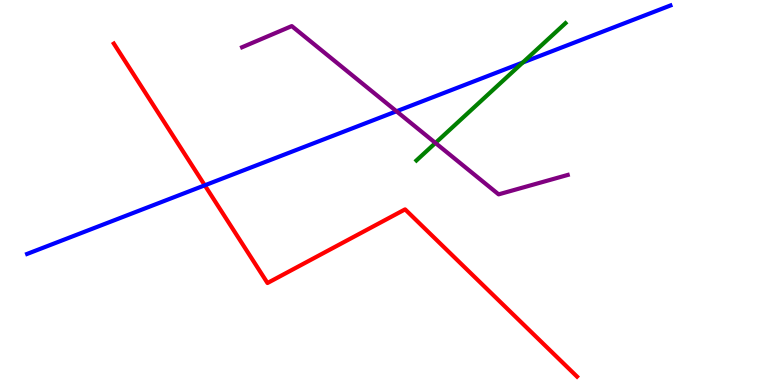[{'lines': ['blue', 'red'], 'intersections': [{'x': 2.64, 'y': 5.19}]}, {'lines': ['green', 'red'], 'intersections': []}, {'lines': ['purple', 'red'], 'intersections': []}, {'lines': ['blue', 'green'], 'intersections': [{'x': 6.75, 'y': 8.38}]}, {'lines': ['blue', 'purple'], 'intersections': [{'x': 5.12, 'y': 7.11}]}, {'lines': ['green', 'purple'], 'intersections': [{'x': 5.62, 'y': 6.29}]}]